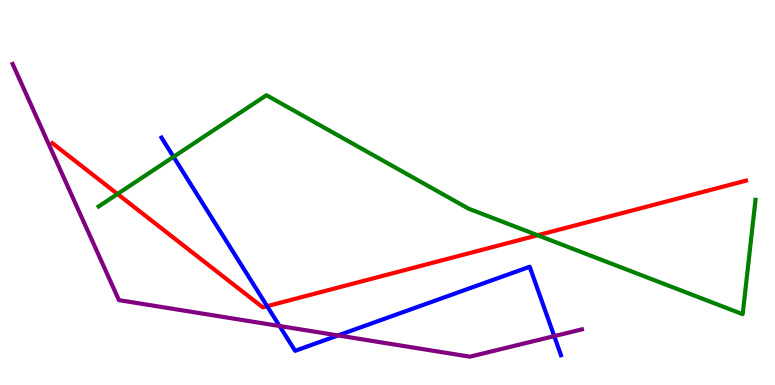[{'lines': ['blue', 'red'], 'intersections': [{'x': 3.45, 'y': 2.05}]}, {'lines': ['green', 'red'], 'intersections': [{'x': 1.52, 'y': 4.96}, {'x': 6.94, 'y': 3.89}]}, {'lines': ['purple', 'red'], 'intersections': []}, {'lines': ['blue', 'green'], 'intersections': [{'x': 2.24, 'y': 5.93}]}, {'lines': ['blue', 'purple'], 'intersections': [{'x': 3.61, 'y': 1.53}, {'x': 4.36, 'y': 1.29}, {'x': 7.15, 'y': 1.27}]}, {'lines': ['green', 'purple'], 'intersections': []}]